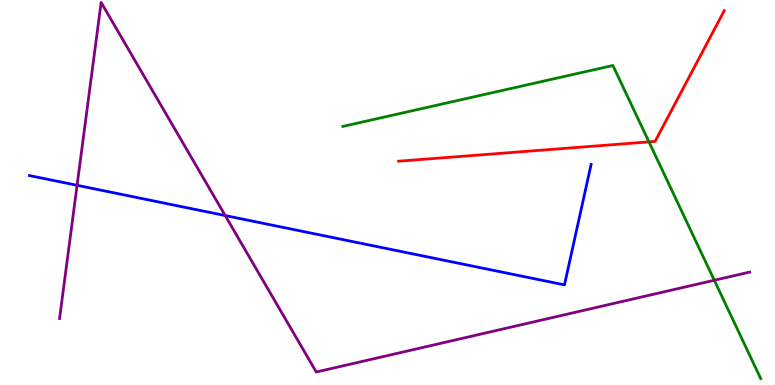[{'lines': ['blue', 'red'], 'intersections': []}, {'lines': ['green', 'red'], 'intersections': [{'x': 8.37, 'y': 6.31}]}, {'lines': ['purple', 'red'], 'intersections': []}, {'lines': ['blue', 'green'], 'intersections': []}, {'lines': ['blue', 'purple'], 'intersections': [{'x': 0.995, 'y': 5.19}, {'x': 2.91, 'y': 4.4}]}, {'lines': ['green', 'purple'], 'intersections': [{'x': 9.22, 'y': 2.72}]}]